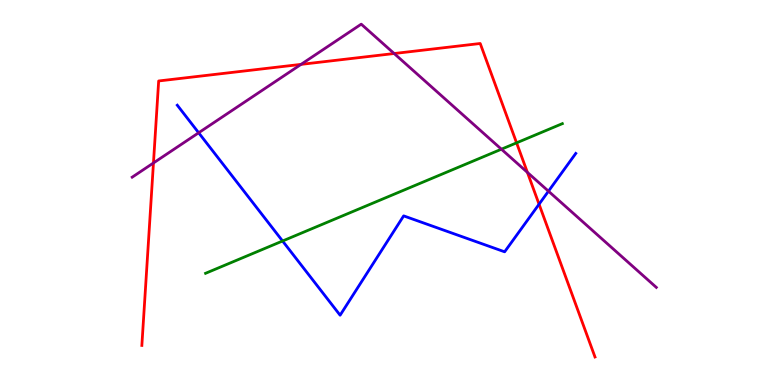[{'lines': ['blue', 'red'], 'intersections': [{'x': 6.96, 'y': 4.7}]}, {'lines': ['green', 'red'], 'intersections': [{'x': 6.67, 'y': 6.29}]}, {'lines': ['purple', 'red'], 'intersections': [{'x': 1.98, 'y': 5.77}, {'x': 3.88, 'y': 8.33}, {'x': 5.09, 'y': 8.61}, {'x': 6.81, 'y': 5.52}]}, {'lines': ['blue', 'green'], 'intersections': [{'x': 3.65, 'y': 3.74}]}, {'lines': ['blue', 'purple'], 'intersections': [{'x': 2.56, 'y': 6.55}, {'x': 7.08, 'y': 5.03}]}, {'lines': ['green', 'purple'], 'intersections': [{'x': 6.47, 'y': 6.12}]}]